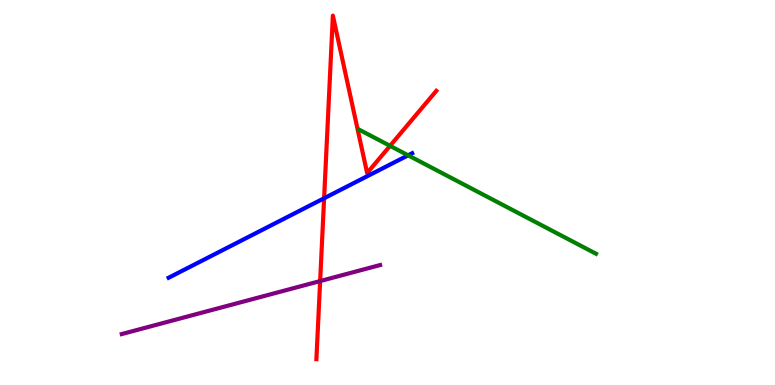[{'lines': ['blue', 'red'], 'intersections': [{'x': 4.18, 'y': 4.85}]}, {'lines': ['green', 'red'], 'intersections': [{'x': 5.03, 'y': 6.21}]}, {'lines': ['purple', 'red'], 'intersections': [{'x': 4.13, 'y': 2.7}]}, {'lines': ['blue', 'green'], 'intersections': [{'x': 5.27, 'y': 5.97}]}, {'lines': ['blue', 'purple'], 'intersections': []}, {'lines': ['green', 'purple'], 'intersections': []}]